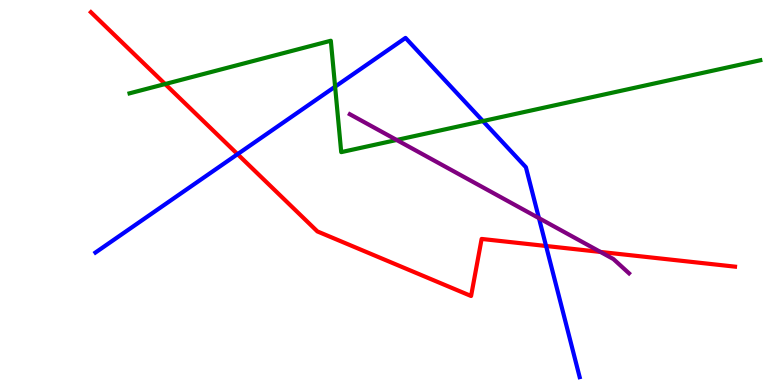[{'lines': ['blue', 'red'], 'intersections': [{'x': 3.07, 'y': 6.0}, {'x': 7.05, 'y': 3.61}]}, {'lines': ['green', 'red'], 'intersections': [{'x': 2.13, 'y': 7.82}]}, {'lines': ['purple', 'red'], 'intersections': [{'x': 7.75, 'y': 3.46}]}, {'lines': ['blue', 'green'], 'intersections': [{'x': 4.32, 'y': 7.75}, {'x': 6.23, 'y': 6.86}]}, {'lines': ['blue', 'purple'], 'intersections': [{'x': 6.95, 'y': 4.33}]}, {'lines': ['green', 'purple'], 'intersections': [{'x': 5.12, 'y': 6.36}]}]